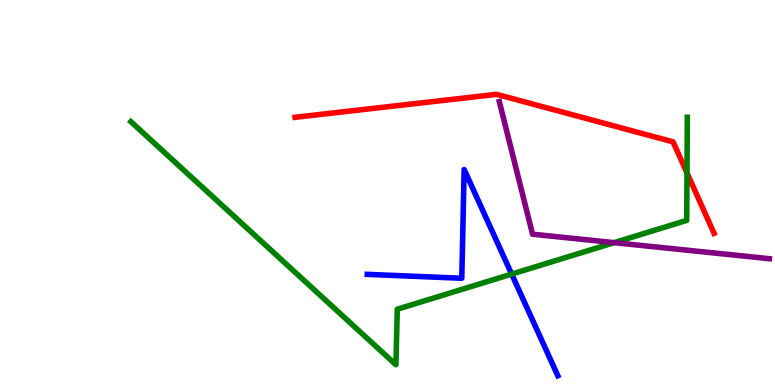[{'lines': ['blue', 'red'], 'intersections': []}, {'lines': ['green', 'red'], 'intersections': [{'x': 8.86, 'y': 5.51}]}, {'lines': ['purple', 'red'], 'intersections': []}, {'lines': ['blue', 'green'], 'intersections': [{'x': 6.6, 'y': 2.88}]}, {'lines': ['blue', 'purple'], 'intersections': []}, {'lines': ['green', 'purple'], 'intersections': [{'x': 7.92, 'y': 3.7}]}]